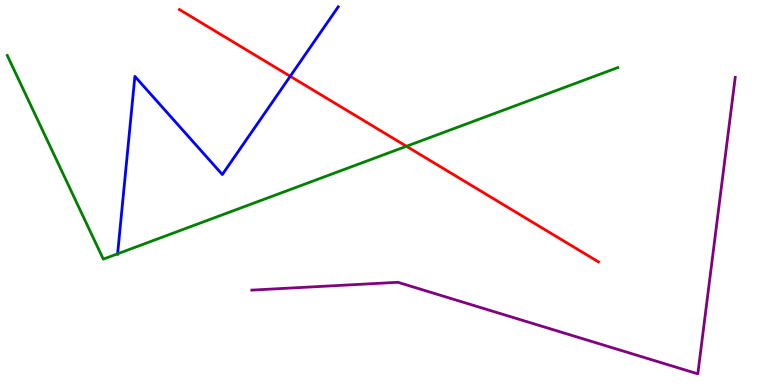[{'lines': ['blue', 'red'], 'intersections': [{'x': 3.74, 'y': 8.02}]}, {'lines': ['green', 'red'], 'intersections': [{'x': 5.24, 'y': 6.2}]}, {'lines': ['purple', 'red'], 'intersections': []}, {'lines': ['blue', 'green'], 'intersections': [{'x': 1.52, 'y': 3.41}]}, {'lines': ['blue', 'purple'], 'intersections': []}, {'lines': ['green', 'purple'], 'intersections': []}]